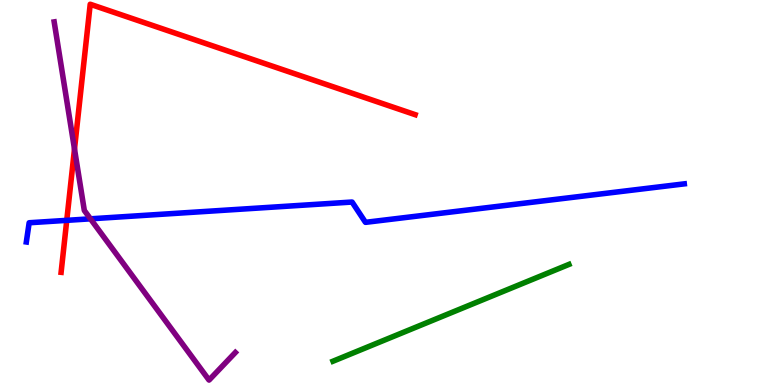[{'lines': ['blue', 'red'], 'intersections': [{'x': 0.861, 'y': 4.28}]}, {'lines': ['green', 'red'], 'intersections': []}, {'lines': ['purple', 'red'], 'intersections': [{'x': 0.961, 'y': 6.13}]}, {'lines': ['blue', 'green'], 'intersections': []}, {'lines': ['blue', 'purple'], 'intersections': [{'x': 1.17, 'y': 4.32}]}, {'lines': ['green', 'purple'], 'intersections': []}]